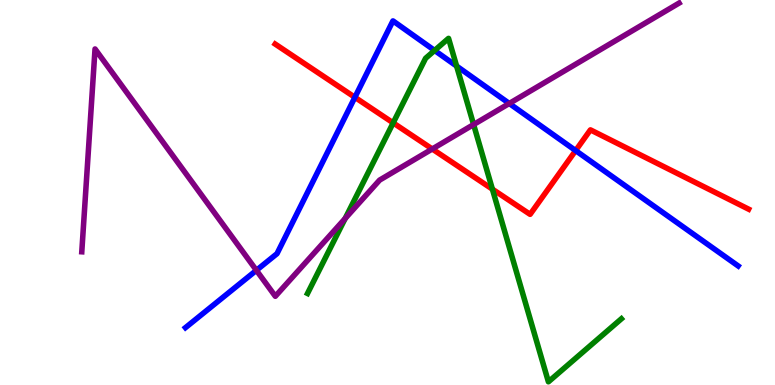[{'lines': ['blue', 'red'], 'intersections': [{'x': 4.58, 'y': 7.47}, {'x': 7.43, 'y': 6.09}]}, {'lines': ['green', 'red'], 'intersections': [{'x': 5.07, 'y': 6.81}, {'x': 6.35, 'y': 5.09}]}, {'lines': ['purple', 'red'], 'intersections': [{'x': 5.58, 'y': 6.13}]}, {'lines': ['blue', 'green'], 'intersections': [{'x': 5.61, 'y': 8.69}, {'x': 5.89, 'y': 8.28}]}, {'lines': ['blue', 'purple'], 'intersections': [{'x': 3.31, 'y': 2.98}, {'x': 6.57, 'y': 7.31}]}, {'lines': ['green', 'purple'], 'intersections': [{'x': 4.45, 'y': 4.33}, {'x': 6.11, 'y': 6.77}]}]